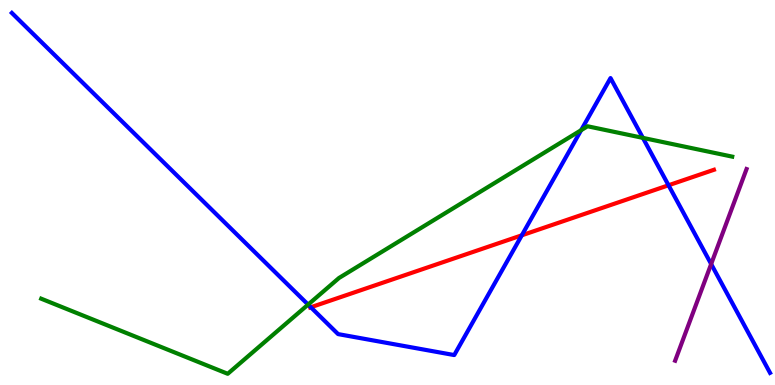[{'lines': ['blue', 'red'], 'intersections': [{'x': 4.01, 'y': 2.02}, {'x': 6.73, 'y': 3.89}, {'x': 8.63, 'y': 5.19}]}, {'lines': ['green', 'red'], 'intersections': []}, {'lines': ['purple', 'red'], 'intersections': []}, {'lines': ['blue', 'green'], 'intersections': [{'x': 3.98, 'y': 2.09}, {'x': 7.5, 'y': 6.62}, {'x': 8.3, 'y': 6.42}]}, {'lines': ['blue', 'purple'], 'intersections': [{'x': 9.18, 'y': 3.14}]}, {'lines': ['green', 'purple'], 'intersections': []}]